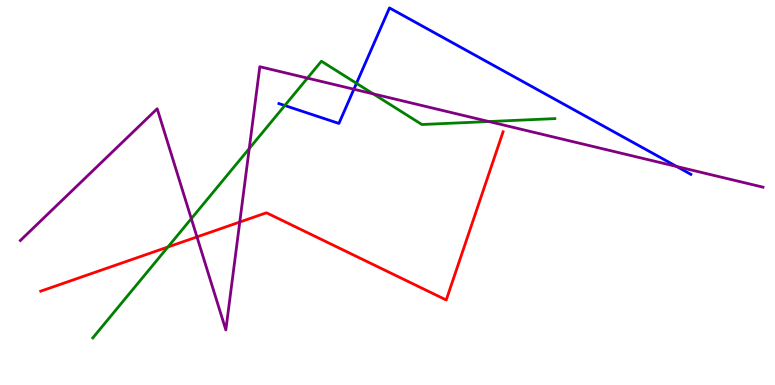[{'lines': ['blue', 'red'], 'intersections': []}, {'lines': ['green', 'red'], 'intersections': [{'x': 2.17, 'y': 3.58}]}, {'lines': ['purple', 'red'], 'intersections': [{'x': 2.54, 'y': 3.85}, {'x': 3.09, 'y': 4.23}]}, {'lines': ['blue', 'green'], 'intersections': [{'x': 3.67, 'y': 7.26}, {'x': 4.6, 'y': 7.84}]}, {'lines': ['blue', 'purple'], 'intersections': [{'x': 4.57, 'y': 7.68}, {'x': 8.73, 'y': 5.68}]}, {'lines': ['green', 'purple'], 'intersections': [{'x': 2.47, 'y': 4.32}, {'x': 3.22, 'y': 6.14}, {'x': 3.97, 'y': 7.97}, {'x': 4.82, 'y': 7.56}, {'x': 6.31, 'y': 6.84}]}]